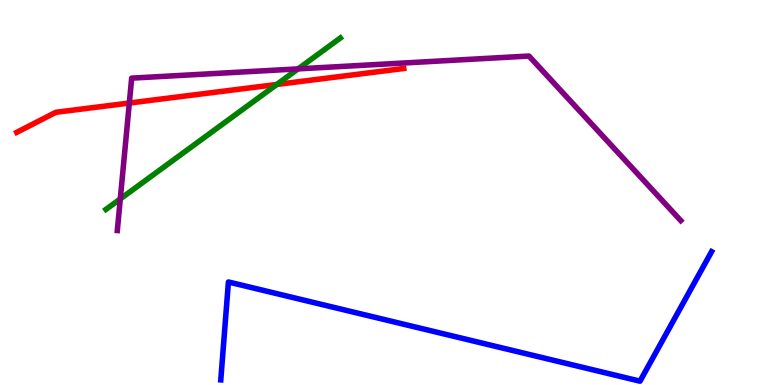[{'lines': ['blue', 'red'], 'intersections': []}, {'lines': ['green', 'red'], 'intersections': [{'x': 3.57, 'y': 7.81}]}, {'lines': ['purple', 'red'], 'intersections': [{'x': 1.67, 'y': 7.32}]}, {'lines': ['blue', 'green'], 'intersections': []}, {'lines': ['blue', 'purple'], 'intersections': []}, {'lines': ['green', 'purple'], 'intersections': [{'x': 1.55, 'y': 4.83}, {'x': 3.85, 'y': 8.21}]}]